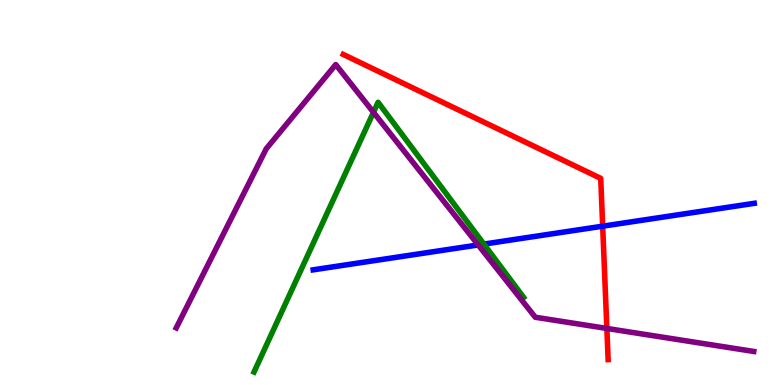[{'lines': ['blue', 'red'], 'intersections': [{'x': 7.78, 'y': 4.13}]}, {'lines': ['green', 'red'], 'intersections': []}, {'lines': ['purple', 'red'], 'intersections': [{'x': 7.83, 'y': 1.47}]}, {'lines': ['blue', 'green'], 'intersections': [{'x': 6.24, 'y': 3.66}]}, {'lines': ['blue', 'purple'], 'intersections': [{'x': 6.17, 'y': 3.64}]}, {'lines': ['green', 'purple'], 'intersections': [{'x': 4.82, 'y': 7.08}]}]